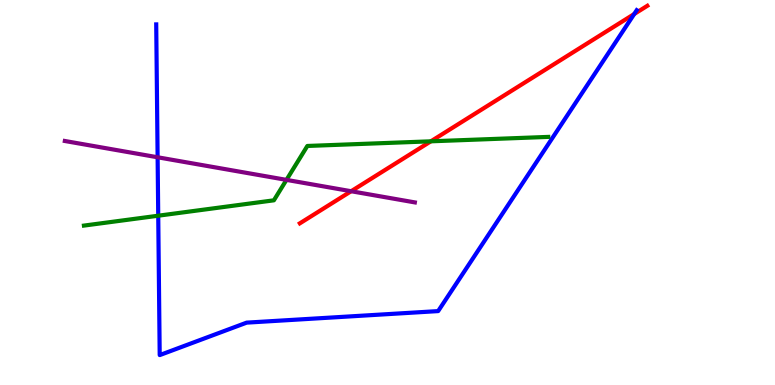[{'lines': ['blue', 'red'], 'intersections': [{'x': 8.18, 'y': 9.64}]}, {'lines': ['green', 'red'], 'intersections': [{'x': 5.56, 'y': 6.33}]}, {'lines': ['purple', 'red'], 'intersections': [{'x': 4.53, 'y': 5.03}]}, {'lines': ['blue', 'green'], 'intersections': [{'x': 2.04, 'y': 4.4}]}, {'lines': ['blue', 'purple'], 'intersections': [{'x': 2.03, 'y': 5.91}]}, {'lines': ['green', 'purple'], 'intersections': [{'x': 3.7, 'y': 5.33}]}]